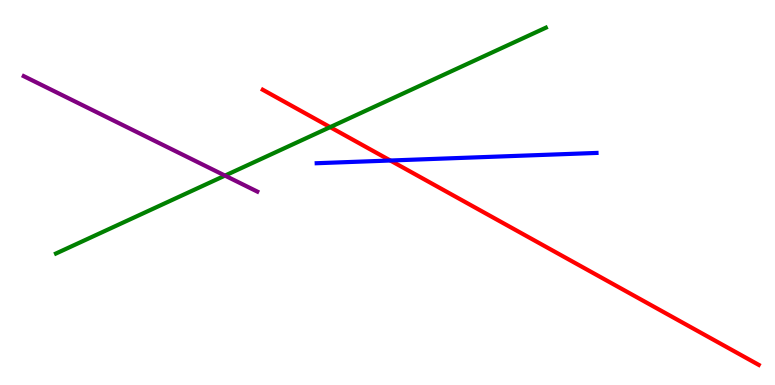[{'lines': ['blue', 'red'], 'intersections': [{'x': 5.04, 'y': 5.83}]}, {'lines': ['green', 'red'], 'intersections': [{'x': 4.26, 'y': 6.7}]}, {'lines': ['purple', 'red'], 'intersections': []}, {'lines': ['blue', 'green'], 'intersections': []}, {'lines': ['blue', 'purple'], 'intersections': []}, {'lines': ['green', 'purple'], 'intersections': [{'x': 2.9, 'y': 5.44}]}]